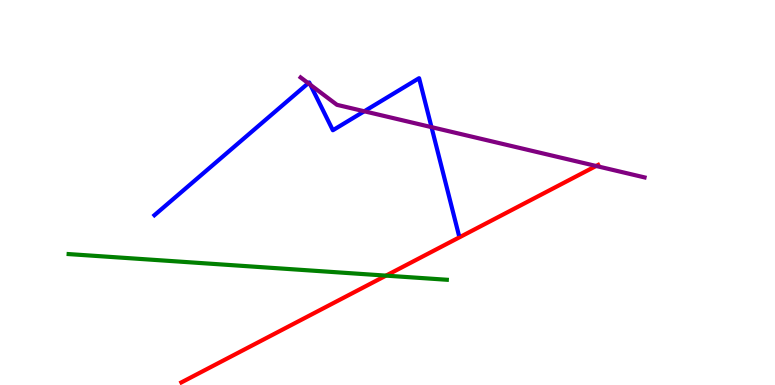[{'lines': ['blue', 'red'], 'intersections': []}, {'lines': ['green', 'red'], 'intersections': [{'x': 4.98, 'y': 2.84}]}, {'lines': ['purple', 'red'], 'intersections': [{'x': 7.69, 'y': 5.69}]}, {'lines': ['blue', 'green'], 'intersections': []}, {'lines': ['blue', 'purple'], 'intersections': [{'x': 3.98, 'y': 7.84}, {'x': 4.0, 'y': 7.8}, {'x': 4.7, 'y': 7.11}, {'x': 5.57, 'y': 6.7}]}, {'lines': ['green', 'purple'], 'intersections': []}]